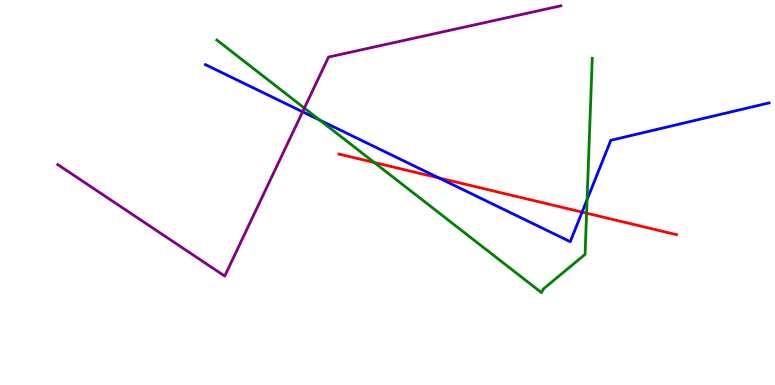[{'lines': ['blue', 'red'], 'intersections': [{'x': 5.66, 'y': 5.38}, {'x': 7.51, 'y': 4.49}]}, {'lines': ['green', 'red'], 'intersections': [{'x': 4.83, 'y': 5.78}, {'x': 7.57, 'y': 4.46}]}, {'lines': ['purple', 'red'], 'intersections': []}, {'lines': ['blue', 'green'], 'intersections': [{'x': 4.13, 'y': 6.88}, {'x': 7.58, 'y': 4.82}]}, {'lines': ['blue', 'purple'], 'intersections': [{'x': 3.9, 'y': 7.1}]}, {'lines': ['green', 'purple'], 'intersections': [{'x': 3.93, 'y': 7.19}]}]